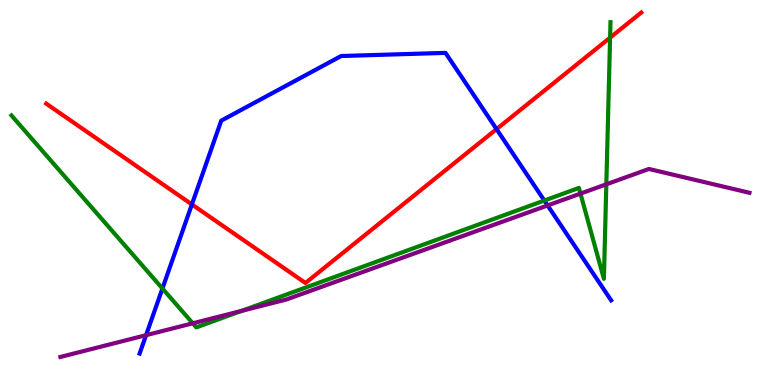[{'lines': ['blue', 'red'], 'intersections': [{'x': 2.48, 'y': 4.69}, {'x': 6.41, 'y': 6.65}]}, {'lines': ['green', 'red'], 'intersections': [{'x': 7.87, 'y': 9.02}]}, {'lines': ['purple', 'red'], 'intersections': []}, {'lines': ['blue', 'green'], 'intersections': [{'x': 2.1, 'y': 2.51}, {'x': 7.02, 'y': 4.79}]}, {'lines': ['blue', 'purple'], 'intersections': [{'x': 1.88, 'y': 1.29}, {'x': 7.07, 'y': 4.66}]}, {'lines': ['green', 'purple'], 'intersections': [{'x': 2.49, 'y': 1.6}, {'x': 3.12, 'y': 1.93}, {'x': 7.49, 'y': 4.97}, {'x': 7.82, 'y': 5.21}]}]